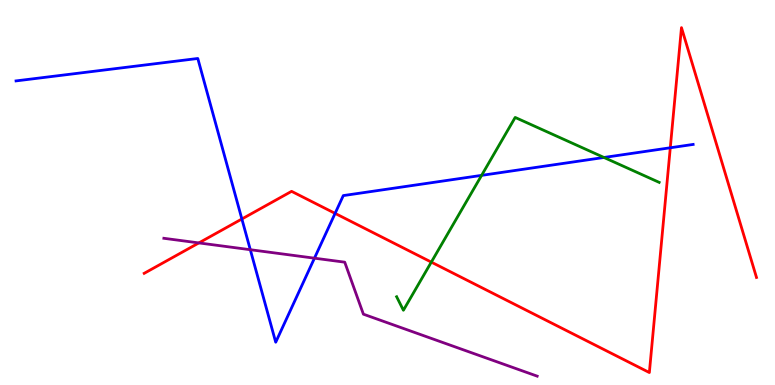[{'lines': ['blue', 'red'], 'intersections': [{'x': 3.12, 'y': 4.31}, {'x': 4.32, 'y': 4.46}, {'x': 8.65, 'y': 6.16}]}, {'lines': ['green', 'red'], 'intersections': [{'x': 5.57, 'y': 3.19}]}, {'lines': ['purple', 'red'], 'intersections': [{'x': 2.57, 'y': 3.69}]}, {'lines': ['blue', 'green'], 'intersections': [{'x': 6.21, 'y': 5.45}, {'x': 7.79, 'y': 5.91}]}, {'lines': ['blue', 'purple'], 'intersections': [{'x': 3.23, 'y': 3.51}, {'x': 4.06, 'y': 3.29}]}, {'lines': ['green', 'purple'], 'intersections': []}]